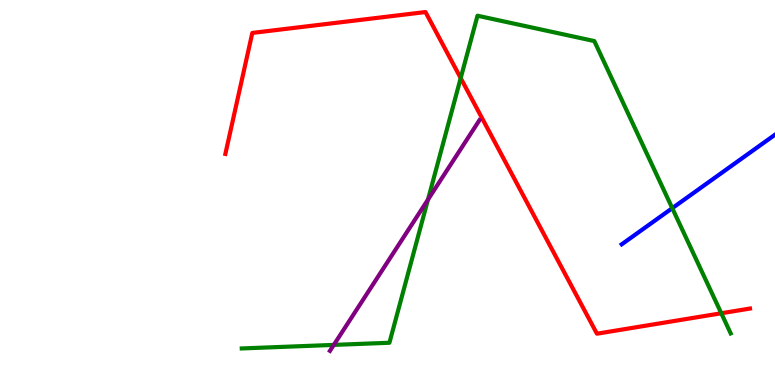[{'lines': ['blue', 'red'], 'intersections': []}, {'lines': ['green', 'red'], 'intersections': [{'x': 5.94, 'y': 7.97}, {'x': 9.31, 'y': 1.86}]}, {'lines': ['purple', 'red'], 'intersections': []}, {'lines': ['blue', 'green'], 'intersections': [{'x': 8.67, 'y': 4.59}]}, {'lines': ['blue', 'purple'], 'intersections': []}, {'lines': ['green', 'purple'], 'intersections': [{'x': 4.31, 'y': 1.04}, {'x': 5.52, 'y': 4.82}]}]